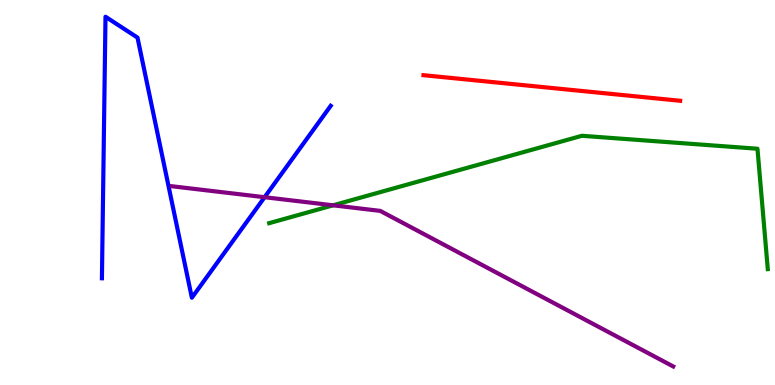[{'lines': ['blue', 'red'], 'intersections': []}, {'lines': ['green', 'red'], 'intersections': []}, {'lines': ['purple', 'red'], 'intersections': []}, {'lines': ['blue', 'green'], 'intersections': []}, {'lines': ['blue', 'purple'], 'intersections': [{'x': 3.41, 'y': 4.88}]}, {'lines': ['green', 'purple'], 'intersections': [{'x': 4.3, 'y': 4.67}]}]